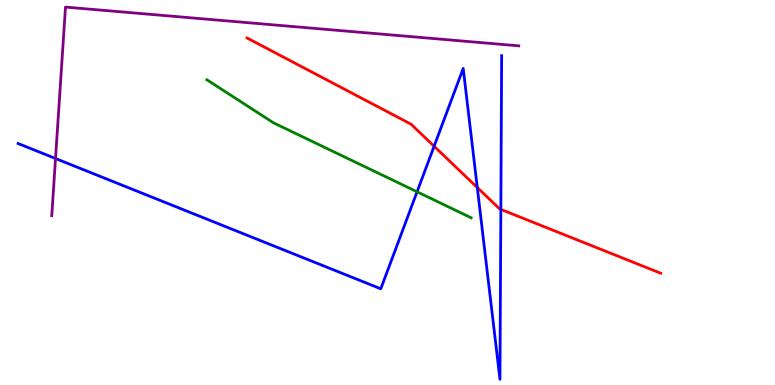[{'lines': ['blue', 'red'], 'intersections': [{'x': 5.6, 'y': 6.2}, {'x': 6.16, 'y': 5.13}, {'x': 6.46, 'y': 4.56}]}, {'lines': ['green', 'red'], 'intersections': []}, {'lines': ['purple', 'red'], 'intersections': []}, {'lines': ['blue', 'green'], 'intersections': [{'x': 5.38, 'y': 5.02}]}, {'lines': ['blue', 'purple'], 'intersections': [{'x': 0.716, 'y': 5.88}]}, {'lines': ['green', 'purple'], 'intersections': []}]